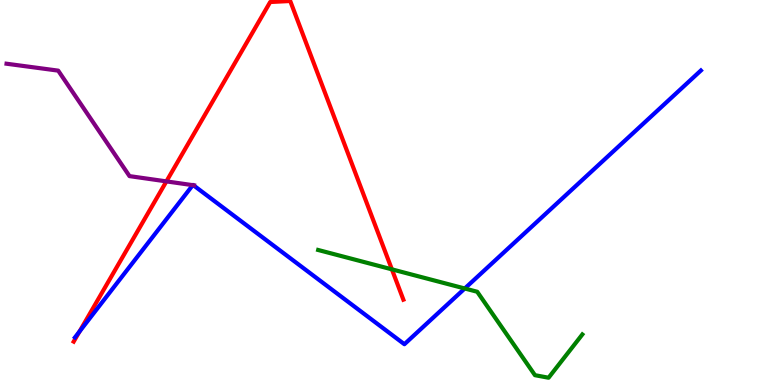[{'lines': ['blue', 'red'], 'intersections': [{'x': 1.03, 'y': 1.39}]}, {'lines': ['green', 'red'], 'intersections': [{'x': 5.06, 'y': 3.0}]}, {'lines': ['purple', 'red'], 'intersections': [{'x': 2.15, 'y': 5.29}]}, {'lines': ['blue', 'green'], 'intersections': [{'x': 6.0, 'y': 2.51}]}, {'lines': ['blue', 'purple'], 'intersections': [{'x': 2.49, 'y': 5.19}, {'x': 2.5, 'y': 5.19}]}, {'lines': ['green', 'purple'], 'intersections': []}]